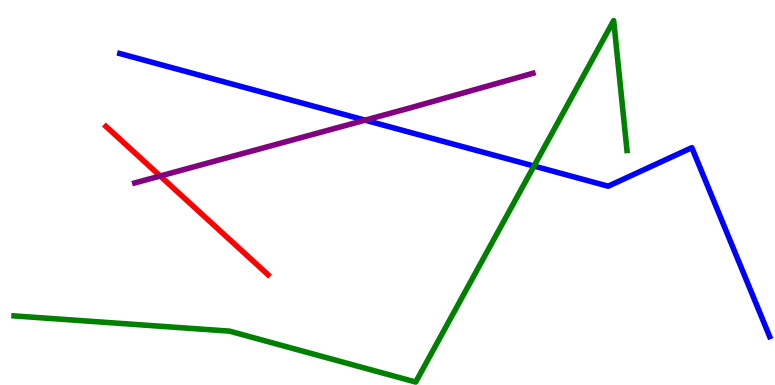[{'lines': ['blue', 'red'], 'intersections': []}, {'lines': ['green', 'red'], 'intersections': []}, {'lines': ['purple', 'red'], 'intersections': [{'x': 2.07, 'y': 5.43}]}, {'lines': ['blue', 'green'], 'intersections': [{'x': 6.89, 'y': 5.69}]}, {'lines': ['blue', 'purple'], 'intersections': [{'x': 4.71, 'y': 6.88}]}, {'lines': ['green', 'purple'], 'intersections': []}]